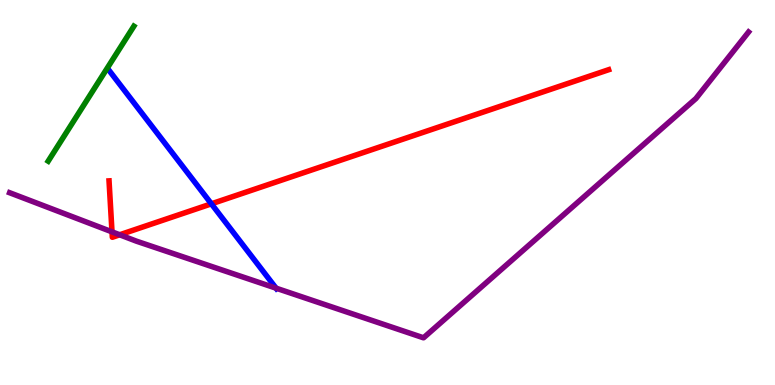[{'lines': ['blue', 'red'], 'intersections': [{'x': 2.73, 'y': 4.71}]}, {'lines': ['green', 'red'], 'intersections': []}, {'lines': ['purple', 'red'], 'intersections': [{'x': 1.45, 'y': 3.98}, {'x': 1.54, 'y': 3.9}]}, {'lines': ['blue', 'green'], 'intersections': []}, {'lines': ['blue', 'purple'], 'intersections': [{'x': 3.56, 'y': 2.52}]}, {'lines': ['green', 'purple'], 'intersections': []}]